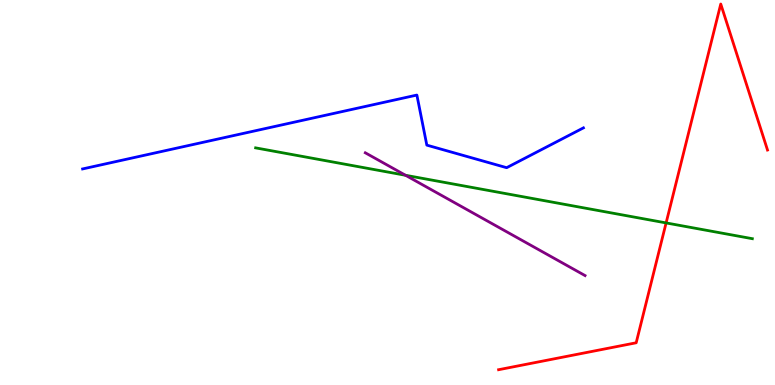[{'lines': ['blue', 'red'], 'intersections': []}, {'lines': ['green', 'red'], 'intersections': [{'x': 8.59, 'y': 4.21}]}, {'lines': ['purple', 'red'], 'intersections': []}, {'lines': ['blue', 'green'], 'intersections': []}, {'lines': ['blue', 'purple'], 'intersections': []}, {'lines': ['green', 'purple'], 'intersections': [{'x': 5.23, 'y': 5.45}]}]